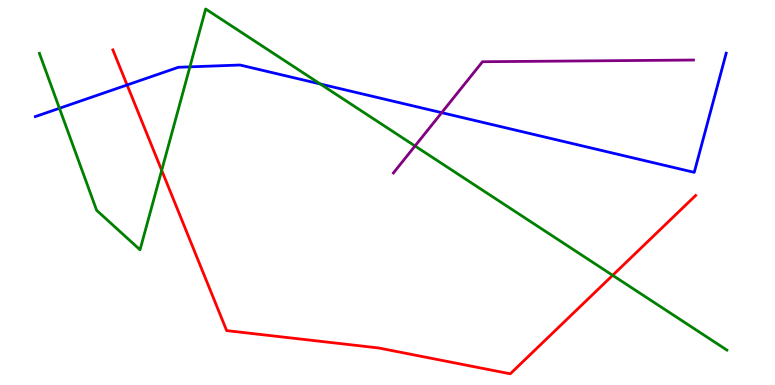[{'lines': ['blue', 'red'], 'intersections': [{'x': 1.64, 'y': 7.79}]}, {'lines': ['green', 'red'], 'intersections': [{'x': 2.09, 'y': 5.58}, {'x': 7.91, 'y': 2.85}]}, {'lines': ['purple', 'red'], 'intersections': []}, {'lines': ['blue', 'green'], 'intersections': [{'x': 0.767, 'y': 7.19}, {'x': 2.45, 'y': 8.26}, {'x': 4.13, 'y': 7.82}]}, {'lines': ['blue', 'purple'], 'intersections': [{'x': 5.7, 'y': 7.07}]}, {'lines': ['green', 'purple'], 'intersections': [{'x': 5.36, 'y': 6.21}]}]